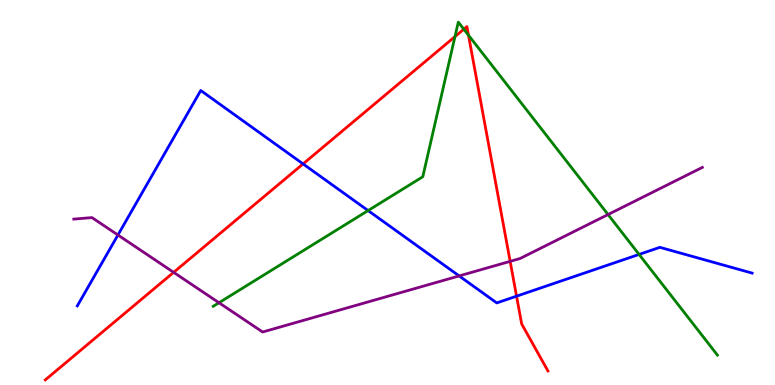[{'lines': ['blue', 'red'], 'intersections': [{'x': 3.91, 'y': 5.74}, {'x': 6.67, 'y': 2.31}]}, {'lines': ['green', 'red'], 'intersections': [{'x': 5.87, 'y': 9.05}, {'x': 5.98, 'y': 9.24}, {'x': 6.05, 'y': 9.09}]}, {'lines': ['purple', 'red'], 'intersections': [{'x': 2.24, 'y': 2.93}, {'x': 6.58, 'y': 3.21}]}, {'lines': ['blue', 'green'], 'intersections': [{'x': 4.75, 'y': 4.53}, {'x': 8.25, 'y': 3.39}]}, {'lines': ['blue', 'purple'], 'intersections': [{'x': 1.52, 'y': 3.9}, {'x': 5.92, 'y': 2.83}]}, {'lines': ['green', 'purple'], 'intersections': [{'x': 2.83, 'y': 2.14}, {'x': 7.85, 'y': 4.43}]}]